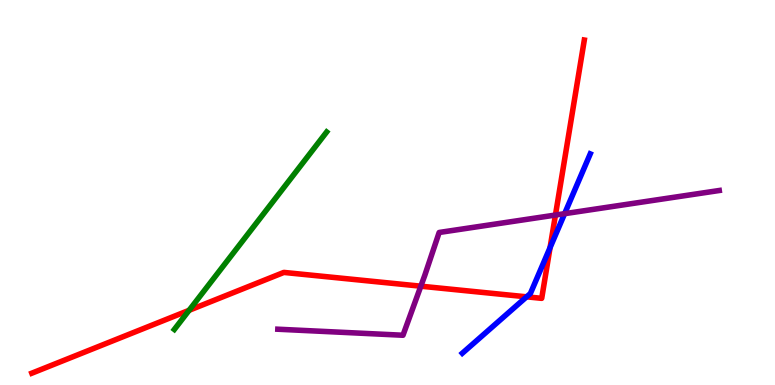[{'lines': ['blue', 'red'], 'intersections': [{'x': 6.79, 'y': 2.29}, {'x': 7.1, 'y': 3.57}]}, {'lines': ['green', 'red'], 'intersections': [{'x': 2.44, 'y': 1.94}]}, {'lines': ['purple', 'red'], 'intersections': [{'x': 5.43, 'y': 2.57}, {'x': 7.17, 'y': 4.41}]}, {'lines': ['blue', 'green'], 'intersections': []}, {'lines': ['blue', 'purple'], 'intersections': [{'x': 7.29, 'y': 4.45}]}, {'lines': ['green', 'purple'], 'intersections': []}]